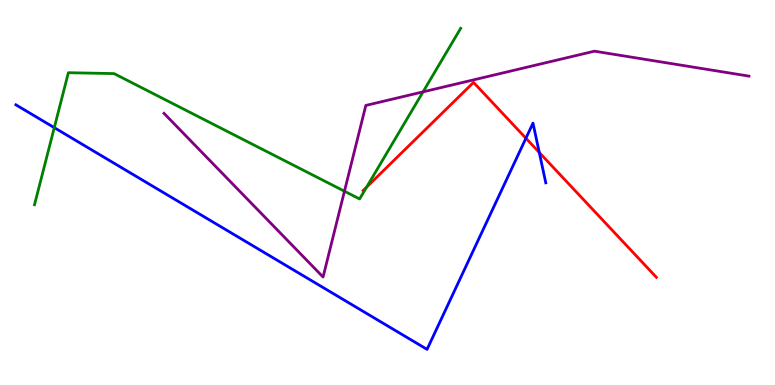[{'lines': ['blue', 'red'], 'intersections': [{'x': 6.79, 'y': 6.41}, {'x': 6.96, 'y': 6.04}]}, {'lines': ['green', 'red'], 'intersections': [{'x': 4.73, 'y': 5.14}]}, {'lines': ['purple', 'red'], 'intersections': []}, {'lines': ['blue', 'green'], 'intersections': [{'x': 0.7, 'y': 6.68}]}, {'lines': ['blue', 'purple'], 'intersections': []}, {'lines': ['green', 'purple'], 'intersections': [{'x': 4.44, 'y': 5.03}, {'x': 5.46, 'y': 7.61}]}]